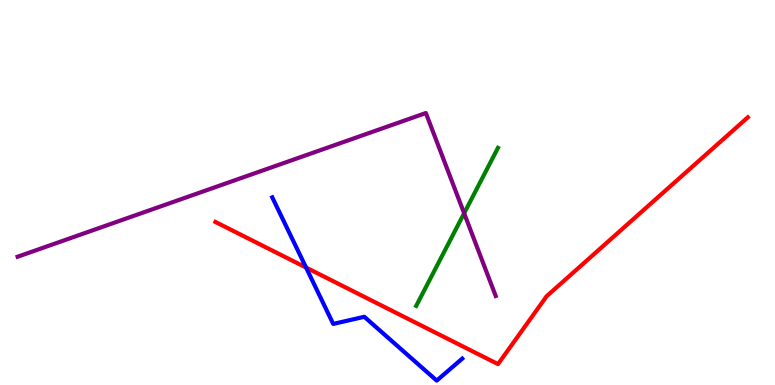[{'lines': ['blue', 'red'], 'intersections': [{'x': 3.95, 'y': 3.05}]}, {'lines': ['green', 'red'], 'intersections': []}, {'lines': ['purple', 'red'], 'intersections': []}, {'lines': ['blue', 'green'], 'intersections': []}, {'lines': ['blue', 'purple'], 'intersections': []}, {'lines': ['green', 'purple'], 'intersections': [{'x': 5.99, 'y': 4.46}]}]